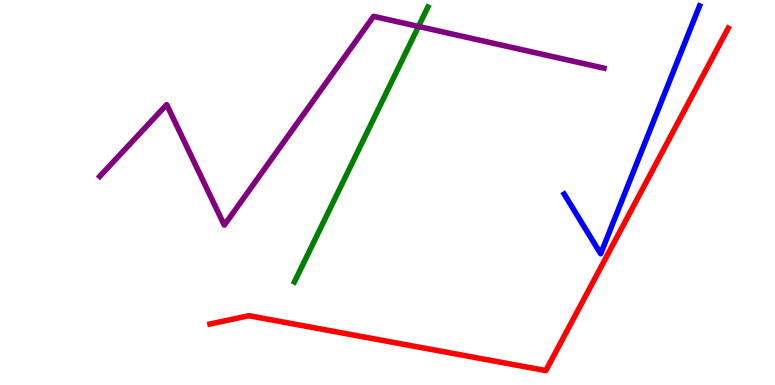[{'lines': ['blue', 'red'], 'intersections': []}, {'lines': ['green', 'red'], 'intersections': []}, {'lines': ['purple', 'red'], 'intersections': []}, {'lines': ['blue', 'green'], 'intersections': []}, {'lines': ['blue', 'purple'], 'intersections': []}, {'lines': ['green', 'purple'], 'intersections': [{'x': 5.4, 'y': 9.31}]}]